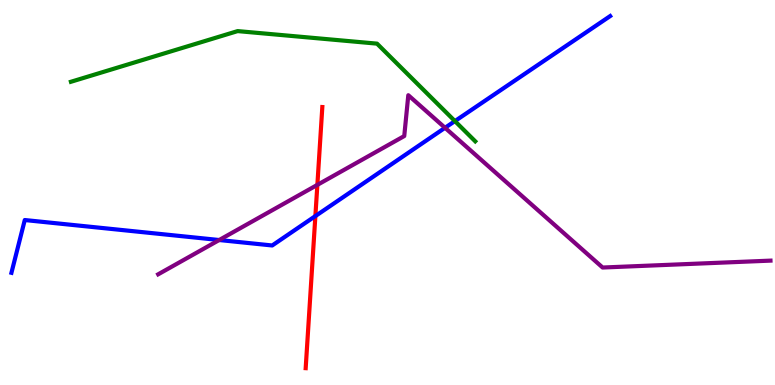[{'lines': ['blue', 'red'], 'intersections': [{'x': 4.07, 'y': 4.39}]}, {'lines': ['green', 'red'], 'intersections': []}, {'lines': ['purple', 'red'], 'intersections': [{'x': 4.1, 'y': 5.2}]}, {'lines': ['blue', 'green'], 'intersections': [{'x': 5.87, 'y': 6.85}]}, {'lines': ['blue', 'purple'], 'intersections': [{'x': 2.83, 'y': 3.77}, {'x': 5.74, 'y': 6.68}]}, {'lines': ['green', 'purple'], 'intersections': []}]